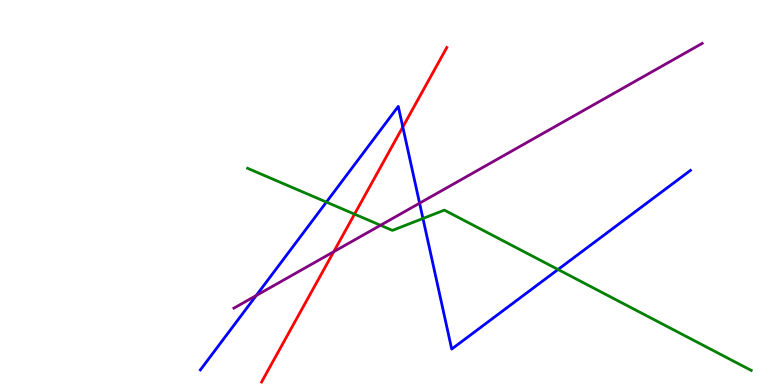[{'lines': ['blue', 'red'], 'intersections': [{'x': 5.2, 'y': 6.7}]}, {'lines': ['green', 'red'], 'intersections': [{'x': 4.57, 'y': 4.44}]}, {'lines': ['purple', 'red'], 'intersections': [{'x': 4.31, 'y': 3.46}]}, {'lines': ['blue', 'green'], 'intersections': [{'x': 4.21, 'y': 4.75}, {'x': 5.46, 'y': 4.33}, {'x': 7.2, 'y': 3.0}]}, {'lines': ['blue', 'purple'], 'intersections': [{'x': 3.31, 'y': 2.32}, {'x': 5.41, 'y': 4.72}]}, {'lines': ['green', 'purple'], 'intersections': [{'x': 4.91, 'y': 4.15}]}]